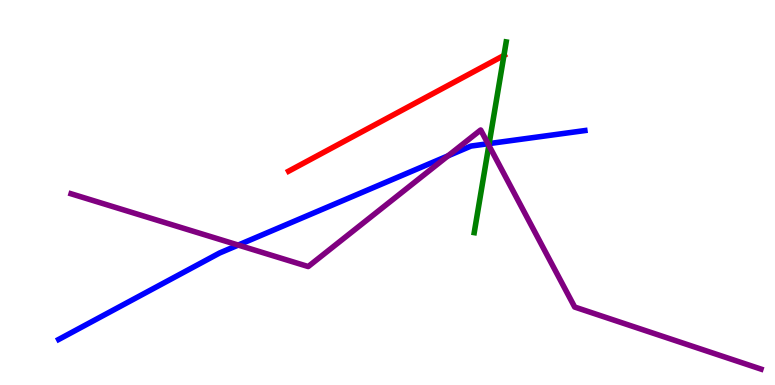[{'lines': ['blue', 'red'], 'intersections': []}, {'lines': ['green', 'red'], 'intersections': [{'x': 6.5, 'y': 8.56}]}, {'lines': ['purple', 'red'], 'intersections': []}, {'lines': ['blue', 'green'], 'intersections': [{'x': 6.31, 'y': 6.27}]}, {'lines': ['blue', 'purple'], 'intersections': [{'x': 3.07, 'y': 3.63}, {'x': 5.78, 'y': 5.95}, {'x': 6.3, 'y': 6.27}]}, {'lines': ['green', 'purple'], 'intersections': [{'x': 6.31, 'y': 6.22}]}]